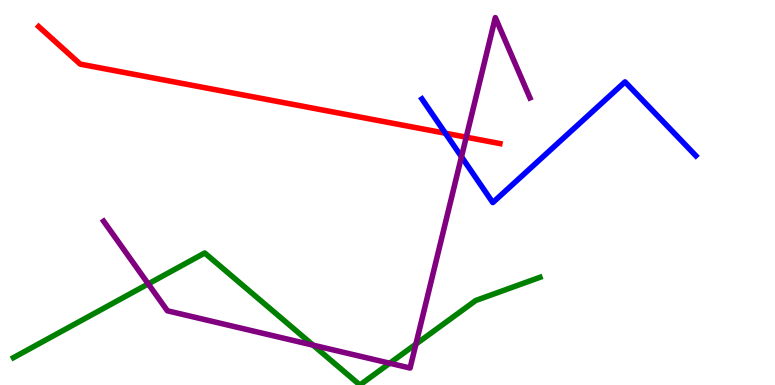[{'lines': ['blue', 'red'], 'intersections': [{'x': 5.75, 'y': 6.54}]}, {'lines': ['green', 'red'], 'intersections': []}, {'lines': ['purple', 'red'], 'intersections': [{'x': 6.02, 'y': 6.44}]}, {'lines': ['blue', 'green'], 'intersections': []}, {'lines': ['blue', 'purple'], 'intersections': [{'x': 5.95, 'y': 5.93}]}, {'lines': ['green', 'purple'], 'intersections': [{'x': 1.91, 'y': 2.63}, {'x': 4.04, 'y': 1.03}, {'x': 5.03, 'y': 0.565}, {'x': 5.37, 'y': 1.06}]}]